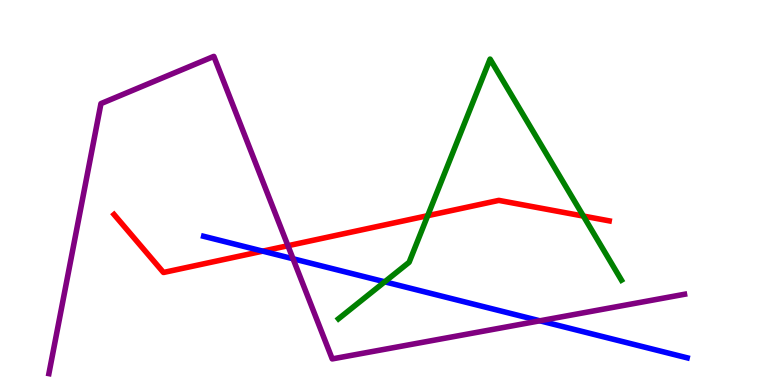[{'lines': ['blue', 'red'], 'intersections': [{'x': 3.39, 'y': 3.48}]}, {'lines': ['green', 'red'], 'intersections': [{'x': 5.52, 'y': 4.4}, {'x': 7.53, 'y': 4.39}]}, {'lines': ['purple', 'red'], 'intersections': [{'x': 3.72, 'y': 3.62}]}, {'lines': ['blue', 'green'], 'intersections': [{'x': 4.96, 'y': 2.68}]}, {'lines': ['blue', 'purple'], 'intersections': [{'x': 3.78, 'y': 3.28}, {'x': 6.97, 'y': 1.67}]}, {'lines': ['green', 'purple'], 'intersections': []}]